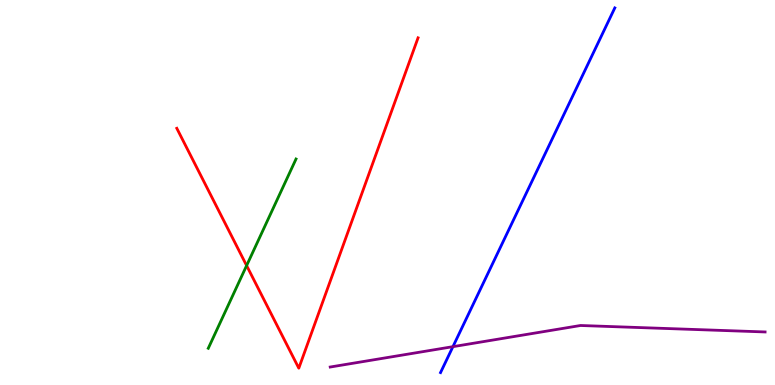[{'lines': ['blue', 'red'], 'intersections': []}, {'lines': ['green', 'red'], 'intersections': [{'x': 3.18, 'y': 3.1}]}, {'lines': ['purple', 'red'], 'intersections': []}, {'lines': ['blue', 'green'], 'intersections': []}, {'lines': ['blue', 'purple'], 'intersections': [{'x': 5.84, 'y': 0.996}]}, {'lines': ['green', 'purple'], 'intersections': []}]